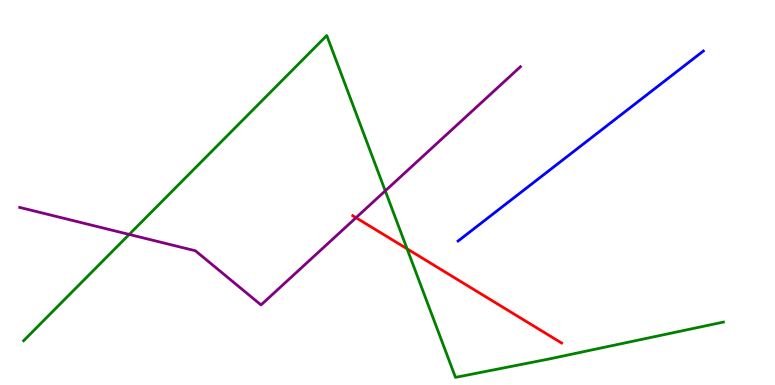[{'lines': ['blue', 'red'], 'intersections': []}, {'lines': ['green', 'red'], 'intersections': [{'x': 5.25, 'y': 3.54}]}, {'lines': ['purple', 'red'], 'intersections': [{'x': 4.59, 'y': 4.35}]}, {'lines': ['blue', 'green'], 'intersections': []}, {'lines': ['blue', 'purple'], 'intersections': []}, {'lines': ['green', 'purple'], 'intersections': [{'x': 1.67, 'y': 3.91}, {'x': 4.97, 'y': 5.04}]}]